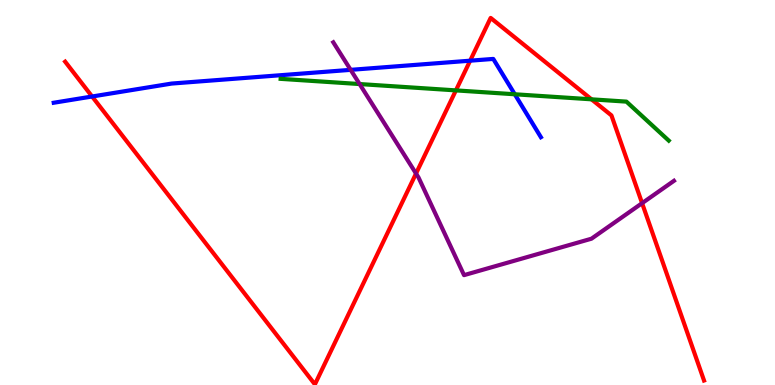[{'lines': ['blue', 'red'], 'intersections': [{'x': 1.19, 'y': 7.49}, {'x': 6.07, 'y': 8.42}]}, {'lines': ['green', 'red'], 'intersections': [{'x': 5.88, 'y': 7.65}, {'x': 7.63, 'y': 7.42}]}, {'lines': ['purple', 'red'], 'intersections': [{'x': 5.37, 'y': 5.49}, {'x': 8.29, 'y': 4.72}]}, {'lines': ['blue', 'green'], 'intersections': [{'x': 6.64, 'y': 7.55}]}, {'lines': ['blue', 'purple'], 'intersections': [{'x': 4.52, 'y': 8.19}]}, {'lines': ['green', 'purple'], 'intersections': [{'x': 4.64, 'y': 7.82}]}]